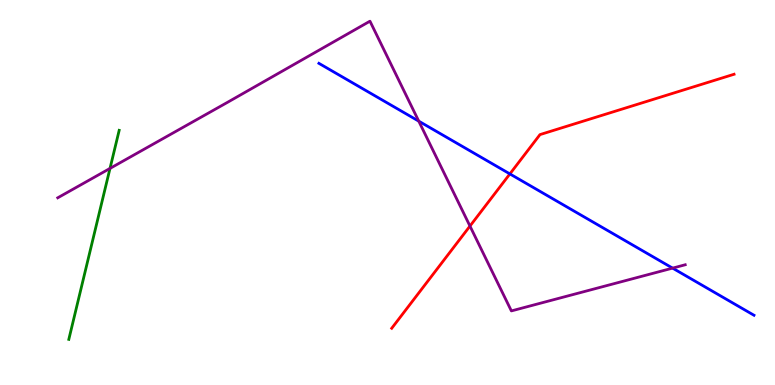[{'lines': ['blue', 'red'], 'intersections': [{'x': 6.58, 'y': 5.48}]}, {'lines': ['green', 'red'], 'intersections': []}, {'lines': ['purple', 'red'], 'intersections': [{'x': 6.06, 'y': 4.13}]}, {'lines': ['blue', 'green'], 'intersections': []}, {'lines': ['blue', 'purple'], 'intersections': [{'x': 5.4, 'y': 6.85}, {'x': 8.68, 'y': 3.04}]}, {'lines': ['green', 'purple'], 'intersections': [{'x': 1.42, 'y': 5.63}]}]